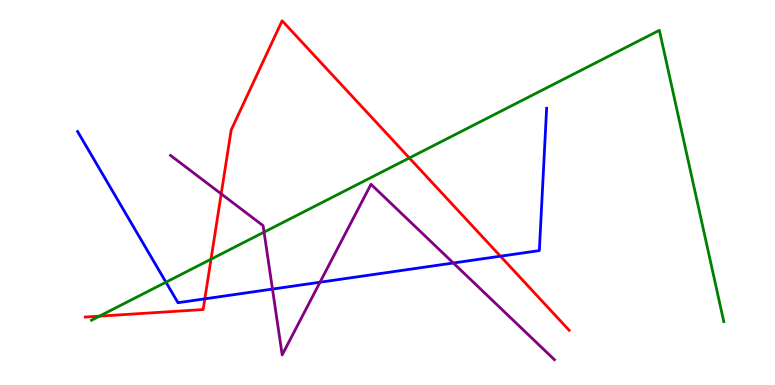[{'lines': ['blue', 'red'], 'intersections': [{'x': 2.64, 'y': 2.24}, {'x': 6.46, 'y': 3.35}]}, {'lines': ['green', 'red'], 'intersections': [{'x': 1.28, 'y': 1.79}, {'x': 2.72, 'y': 3.27}, {'x': 5.28, 'y': 5.9}]}, {'lines': ['purple', 'red'], 'intersections': [{'x': 2.85, 'y': 4.96}]}, {'lines': ['blue', 'green'], 'intersections': [{'x': 2.14, 'y': 2.67}]}, {'lines': ['blue', 'purple'], 'intersections': [{'x': 3.52, 'y': 2.49}, {'x': 4.13, 'y': 2.67}, {'x': 5.85, 'y': 3.17}]}, {'lines': ['green', 'purple'], 'intersections': [{'x': 3.41, 'y': 3.97}]}]